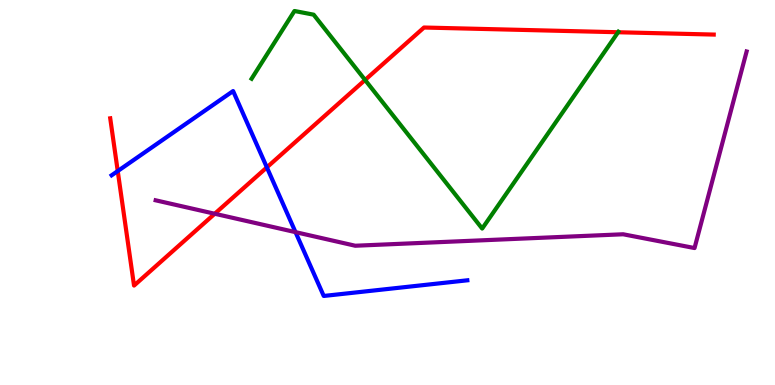[{'lines': ['blue', 'red'], 'intersections': [{'x': 1.52, 'y': 5.56}, {'x': 3.44, 'y': 5.65}]}, {'lines': ['green', 'red'], 'intersections': [{'x': 4.71, 'y': 7.92}, {'x': 7.98, 'y': 9.16}]}, {'lines': ['purple', 'red'], 'intersections': [{'x': 2.77, 'y': 4.45}]}, {'lines': ['blue', 'green'], 'intersections': []}, {'lines': ['blue', 'purple'], 'intersections': [{'x': 3.81, 'y': 3.97}]}, {'lines': ['green', 'purple'], 'intersections': []}]